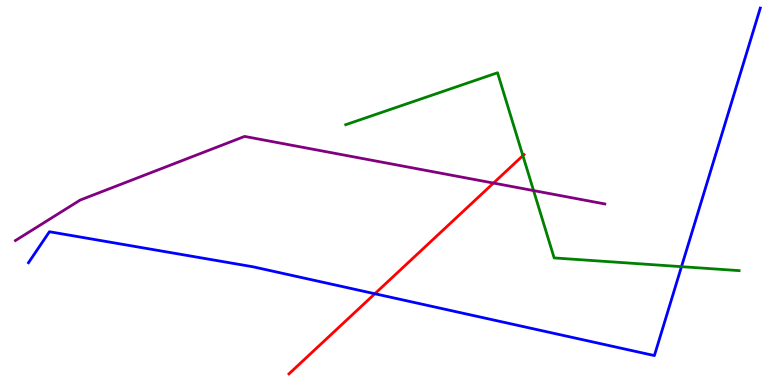[{'lines': ['blue', 'red'], 'intersections': [{'x': 4.84, 'y': 2.37}]}, {'lines': ['green', 'red'], 'intersections': [{'x': 6.75, 'y': 5.96}]}, {'lines': ['purple', 'red'], 'intersections': [{'x': 6.37, 'y': 5.24}]}, {'lines': ['blue', 'green'], 'intersections': [{'x': 8.79, 'y': 3.07}]}, {'lines': ['blue', 'purple'], 'intersections': []}, {'lines': ['green', 'purple'], 'intersections': [{'x': 6.88, 'y': 5.05}]}]